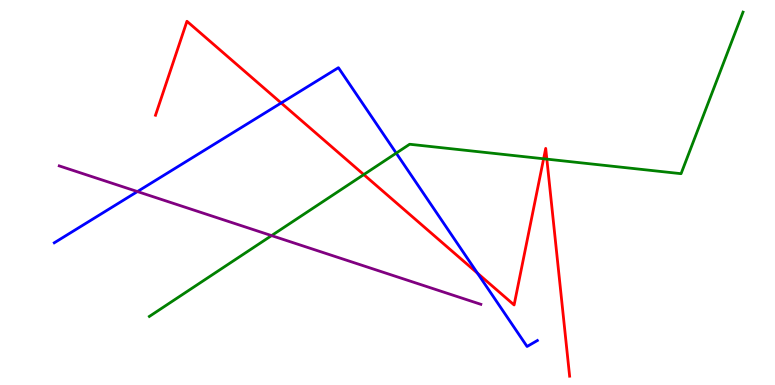[{'lines': ['blue', 'red'], 'intersections': [{'x': 3.63, 'y': 7.33}, {'x': 6.16, 'y': 2.9}]}, {'lines': ['green', 'red'], 'intersections': [{'x': 4.69, 'y': 5.46}, {'x': 7.01, 'y': 5.88}, {'x': 7.06, 'y': 5.87}]}, {'lines': ['purple', 'red'], 'intersections': []}, {'lines': ['blue', 'green'], 'intersections': [{'x': 5.11, 'y': 6.02}]}, {'lines': ['blue', 'purple'], 'intersections': [{'x': 1.77, 'y': 5.02}]}, {'lines': ['green', 'purple'], 'intersections': [{'x': 3.5, 'y': 3.88}]}]